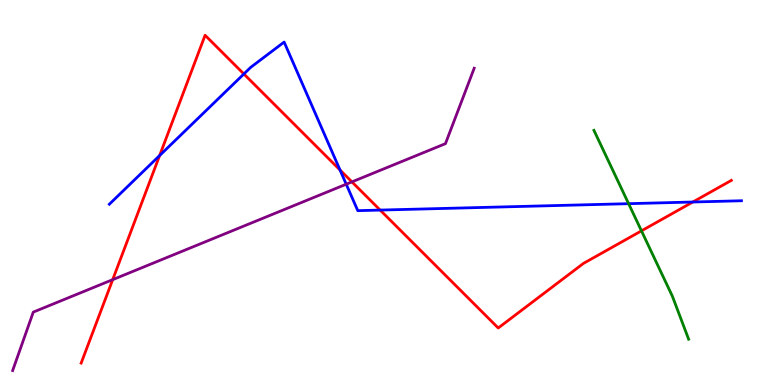[{'lines': ['blue', 'red'], 'intersections': [{'x': 2.06, 'y': 5.96}, {'x': 3.15, 'y': 8.08}, {'x': 4.39, 'y': 5.58}, {'x': 4.91, 'y': 4.54}, {'x': 8.94, 'y': 4.75}]}, {'lines': ['green', 'red'], 'intersections': [{'x': 8.28, 'y': 4.0}]}, {'lines': ['purple', 'red'], 'intersections': [{'x': 1.45, 'y': 2.74}, {'x': 4.54, 'y': 5.28}]}, {'lines': ['blue', 'green'], 'intersections': [{'x': 8.11, 'y': 4.71}]}, {'lines': ['blue', 'purple'], 'intersections': [{'x': 4.47, 'y': 5.22}]}, {'lines': ['green', 'purple'], 'intersections': []}]